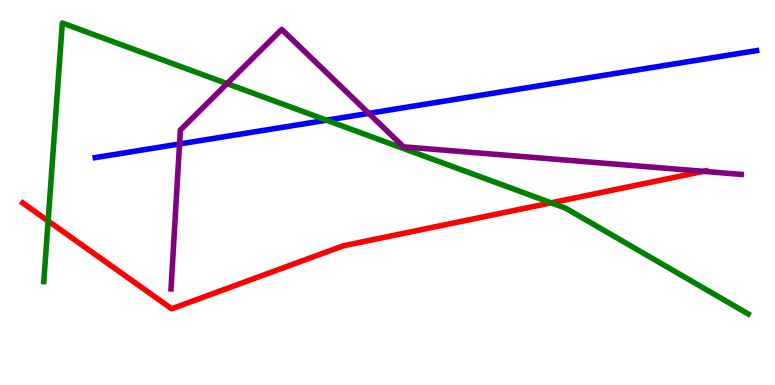[{'lines': ['blue', 'red'], 'intersections': []}, {'lines': ['green', 'red'], 'intersections': [{'x': 0.621, 'y': 4.26}, {'x': 7.11, 'y': 4.73}]}, {'lines': ['purple', 'red'], 'intersections': [{'x': 9.08, 'y': 5.55}]}, {'lines': ['blue', 'green'], 'intersections': [{'x': 4.21, 'y': 6.88}]}, {'lines': ['blue', 'purple'], 'intersections': [{'x': 2.32, 'y': 6.26}, {'x': 4.76, 'y': 7.06}]}, {'lines': ['green', 'purple'], 'intersections': [{'x': 2.93, 'y': 7.83}]}]